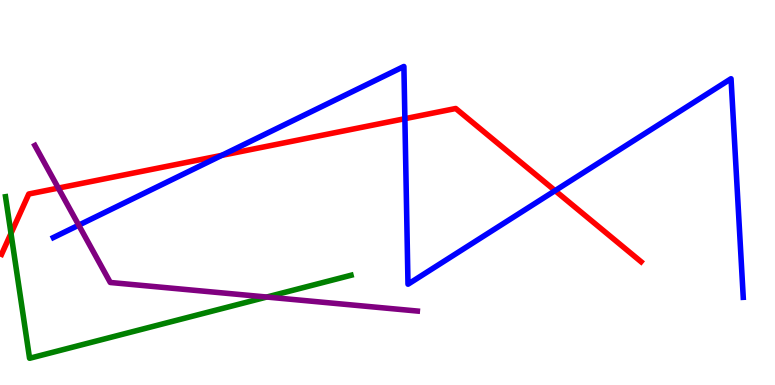[{'lines': ['blue', 'red'], 'intersections': [{'x': 2.86, 'y': 5.96}, {'x': 5.22, 'y': 6.92}, {'x': 7.16, 'y': 5.05}]}, {'lines': ['green', 'red'], 'intersections': [{'x': 0.142, 'y': 3.94}]}, {'lines': ['purple', 'red'], 'intersections': [{'x': 0.753, 'y': 5.11}]}, {'lines': ['blue', 'green'], 'intersections': []}, {'lines': ['blue', 'purple'], 'intersections': [{'x': 1.02, 'y': 4.15}]}, {'lines': ['green', 'purple'], 'intersections': [{'x': 3.44, 'y': 2.28}]}]